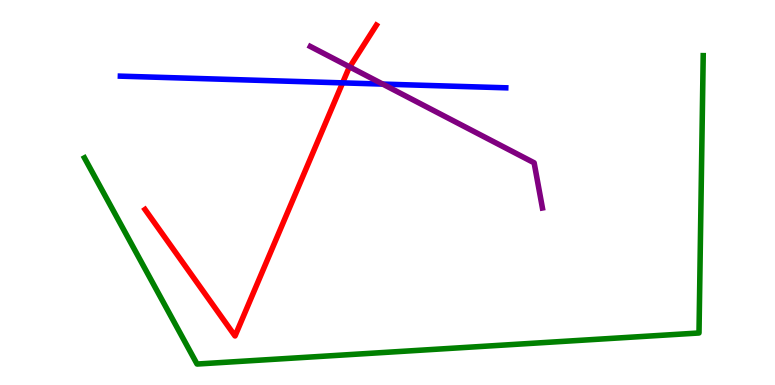[{'lines': ['blue', 'red'], 'intersections': [{'x': 4.42, 'y': 7.85}]}, {'lines': ['green', 'red'], 'intersections': []}, {'lines': ['purple', 'red'], 'intersections': [{'x': 4.51, 'y': 8.26}]}, {'lines': ['blue', 'green'], 'intersections': []}, {'lines': ['blue', 'purple'], 'intersections': [{'x': 4.94, 'y': 7.82}]}, {'lines': ['green', 'purple'], 'intersections': []}]